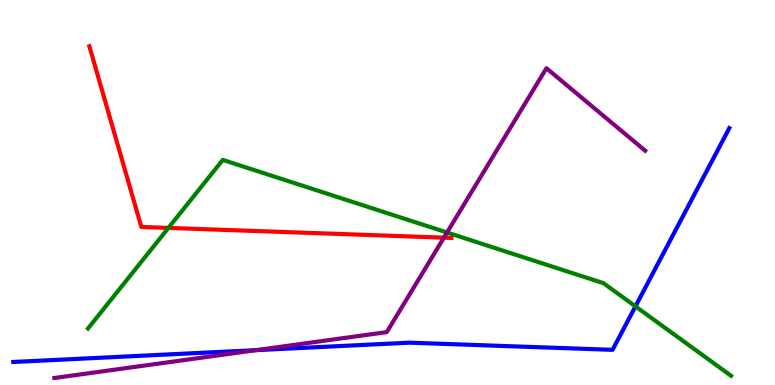[{'lines': ['blue', 'red'], 'intersections': []}, {'lines': ['green', 'red'], 'intersections': [{'x': 2.17, 'y': 4.08}]}, {'lines': ['purple', 'red'], 'intersections': [{'x': 5.73, 'y': 3.83}]}, {'lines': ['blue', 'green'], 'intersections': [{'x': 8.2, 'y': 2.04}]}, {'lines': ['blue', 'purple'], 'intersections': [{'x': 3.31, 'y': 0.905}]}, {'lines': ['green', 'purple'], 'intersections': [{'x': 5.77, 'y': 3.96}]}]